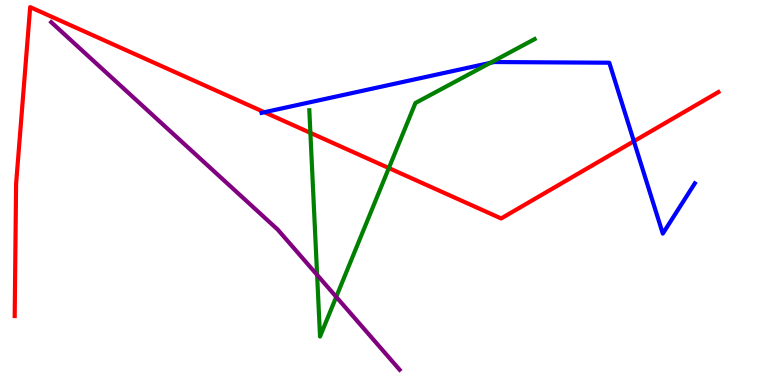[{'lines': ['blue', 'red'], 'intersections': [{'x': 3.41, 'y': 7.09}, {'x': 8.18, 'y': 6.33}]}, {'lines': ['green', 'red'], 'intersections': [{'x': 4.01, 'y': 6.55}, {'x': 5.02, 'y': 5.63}]}, {'lines': ['purple', 'red'], 'intersections': []}, {'lines': ['blue', 'green'], 'intersections': [{'x': 6.33, 'y': 8.37}]}, {'lines': ['blue', 'purple'], 'intersections': []}, {'lines': ['green', 'purple'], 'intersections': [{'x': 4.09, 'y': 2.86}, {'x': 4.34, 'y': 2.29}]}]